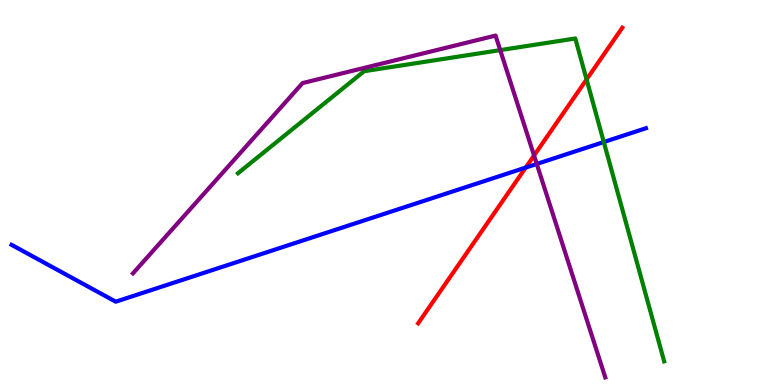[{'lines': ['blue', 'red'], 'intersections': [{'x': 6.78, 'y': 5.65}]}, {'lines': ['green', 'red'], 'intersections': [{'x': 7.57, 'y': 7.94}]}, {'lines': ['purple', 'red'], 'intersections': [{'x': 6.89, 'y': 5.96}]}, {'lines': ['blue', 'green'], 'intersections': [{'x': 7.79, 'y': 6.31}]}, {'lines': ['blue', 'purple'], 'intersections': [{'x': 6.93, 'y': 5.74}]}, {'lines': ['green', 'purple'], 'intersections': [{'x': 6.45, 'y': 8.7}]}]